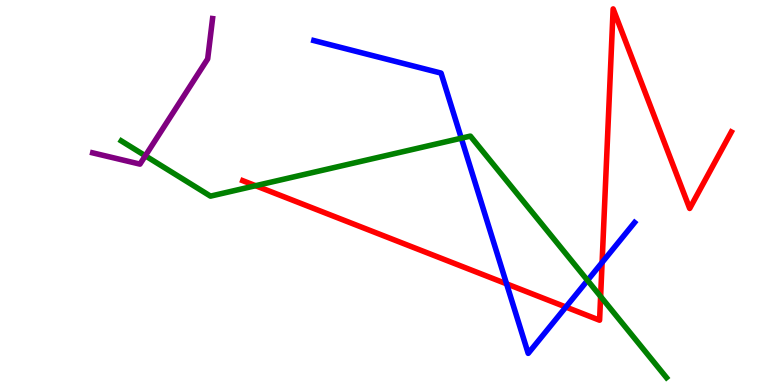[{'lines': ['blue', 'red'], 'intersections': [{'x': 6.54, 'y': 2.63}, {'x': 7.3, 'y': 2.03}, {'x': 7.77, 'y': 3.18}]}, {'lines': ['green', 'red'], 'intersections': [{'x': 3.3, 'y': 5.18}, {'x': 7.75, 'y': 2.3}]}, {'lines': ['purple', 'red'], 'intersections': []}, {'lines': ['blue', 'green'], 'intersections': [{'x': 5.95, 'y': 6.41}, {'x': 7.58, 'y': 2.72}]}, {'lines': ['blue', 'purple'], 'intersections': []}, {'lines': ['green', 'purple'], 'intersections': [{'x': 1.88, 'y': 5.95}]}]